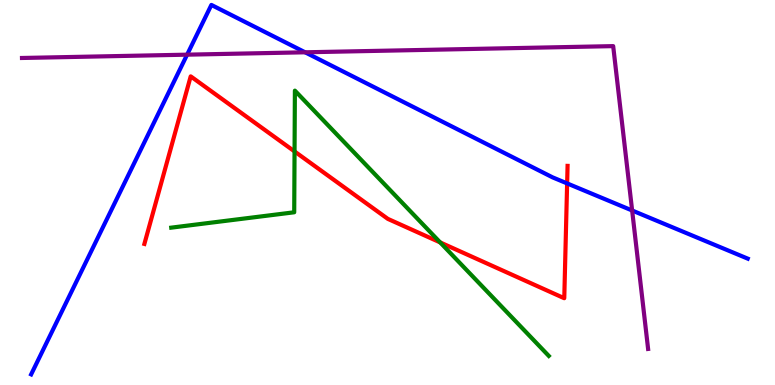[{'lines': ['blue', 'red'], 'intersections': [{'x': 7.32, 'y': 5.24}]}, {'lines': ['green', 'red'], 'intersections': [{'x': 3.8, 'y': 6.07}, {'x': 5.68, 'y': 3.7}]}, {'lines': ['purple', 'red'], 'intersections': []}, {'lines': ['blue', 'green'], 'intersections': []}, {'lines': ['blue', 'purple'], 'intersections': [{'x': 2.41, 'y': 8.58}, {'x': 3.94, 'y': 8.64}, {'x': 8.16, 'y': 4.53}]}, {'lines': ['green', 'purple'], 'intersections': []}]